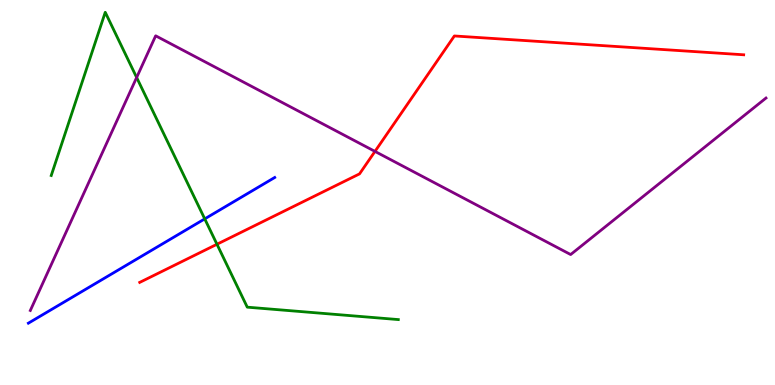[{'lines': ['blue', 'red'], 'intersections': []}, {'lines': ['green', 'red'], 'intersections': [{'x': 2.8, 'y': 3.66}]}, {'lines': ['purple', 'red'], 'intersections': [{'x': 4.84, 'y': 6.07}]}, {'lines': ['blue', 'green'], 'intersections': [{'x': 2.64, 'y': 4.31}]}, {'lines': ['blue', 'purple'], 'intersections': []}, {'lines': ['green', 'purple'], 'intersections': [{'x': 1.76, 'y': 7.99}]}]